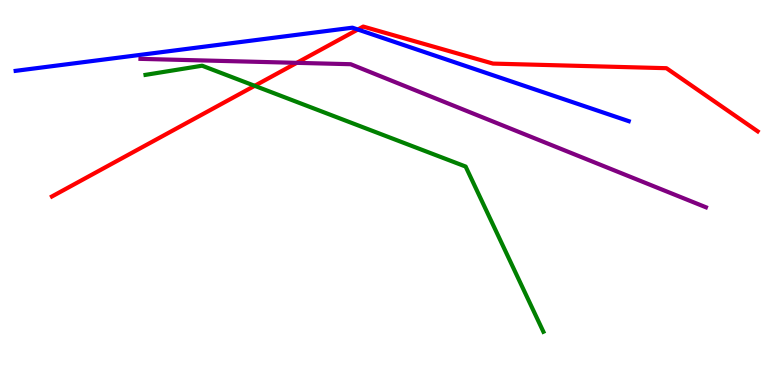[{'lines': ['blue', 'red'], 'intersections': [{'x': 4.62, 'y': 9.23}]}, {'lines': ['green', 'red'], 'intersections': [{'x': 3.29, 'y': 7.77}]}, {'lines': ['purple', 'red'], 'intersections': [{'x': 3.83, 'y': 8.37}]}, {'lines': ['blue', 'green'], 'intersections': []}, {'lines': ['blue', 'purple'], 'intersections': []}, {'lines': ['green', 'purple'], 'intersections': []}]